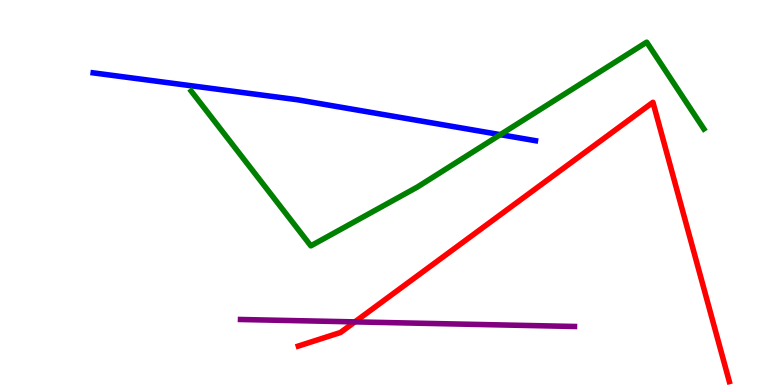[{'lines': ['blue', 'red'], 'intersections': []}, {'lines': ['green', 'red'], 'intersections': []}, {'lines': ['purple', 'red'], 'intersections': [{'x': 4.58, 'y': 1.64}]}, {'lines': ['blue', 'green'], 'intersections': [{'x': 6.46, 'y': 6.5}]}, {'lines': ['blue', 'purple'], 'intersections': []}, {'lines': ['green', 'purple'], 'intersections': []}]